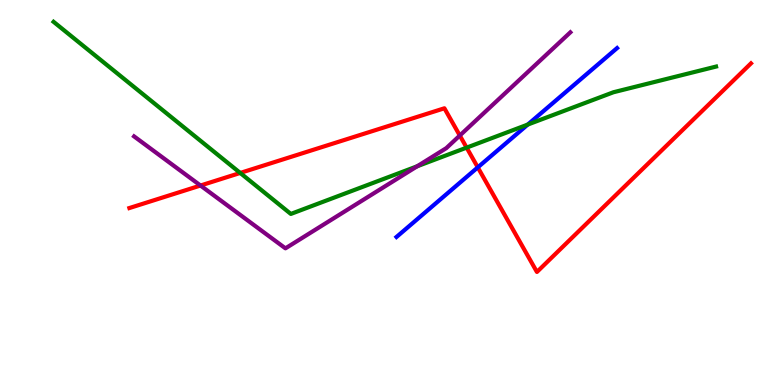[{'lines': ['blue', 'red'], 'intersections': [{'x': 6.16, 'y': 5.65}]}, {'lines': ['green', 'red'], 'intersections': [{'x': 3.1, 'y': 5.51}, {'x': 6.02, 'y': 6.17}]}, {'lines': ['purple', 'red'], 'intersections': [{'x': 2.59, 'y': 5.18}, {'x': 5.93, 'y': 6.48}]}, {'lines': ['blue', 'green'], 'intersections': [{'x': 6.81, 'y': 6.76}]}, {'lines': ['blue', 'purple'], 'intersections': []}, {'lines': ['green', 'purple'], 'intersections': [{'x': 5.38, 'y': 5.68}]}]